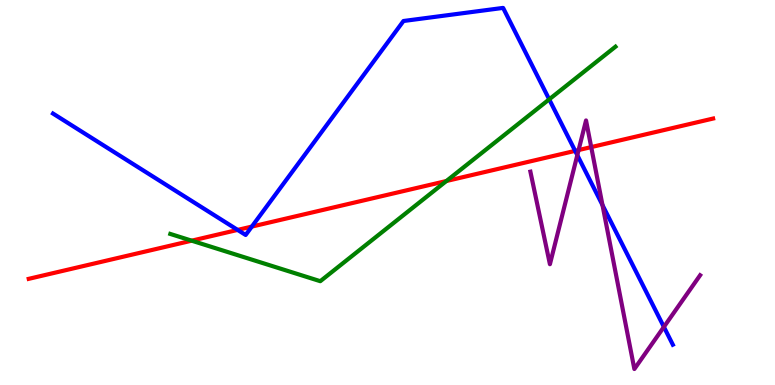[{'lines': ['blue', 'red'], 'intersections': [{'x': 3.07, 'y': 4.03}, {'x': 3.25, 'y': 4.11}, {'x': 7.42, 'y': 6.08}]}, {'lines': ['green', 'red'], 'intersections': [{'x': 2.47, 'y': 3.75}, {'x': 5.76, 'y': 5.3}]}, {'lines': ['purple', 'red'], 'intersections': [{'x': 7.47, 'y': 6.1}, {'x': 7.63, 'y': 6.18}]}, {'lines': ['blue', 'green'], 'intersections': [{'x': 7.09, 'y': 7.42}]}, {'lines': ['blue', 'purple'], 'intersections': [{'x': 7.45, 'y': 5.97}, {'x': 7.77, 'y': 4.67}, {'x': 8.57, 'y': 1.51}]}, {'lines': ['green', 'purple'], 'intersections': []}]